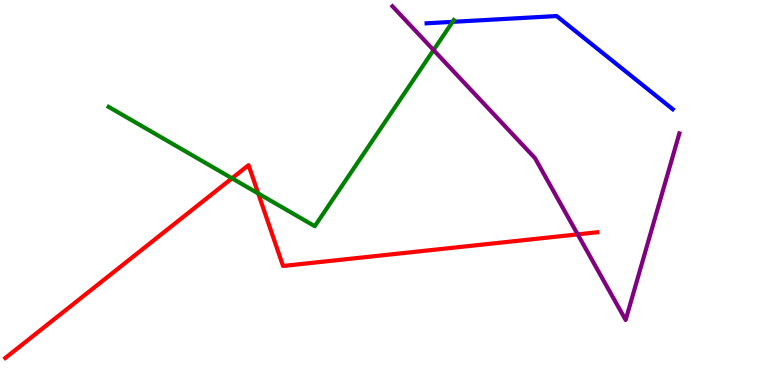[{'lines': ['blue', 'red'], 'intersections': []}, {'lines': ['green', 'red'], 'intersections': [{'x': 2.99, 'y': 5.37}, {'x': 3.33, 'y': 4.97}]}, {'lines': ['purple', 'red'], 'intersections': [{'x': 7.45, 'y': 3.91}]}, {'lines': ['blue', 'green'], 'intersections': [{'x': 5.84, 'y': 9.43}]}, {'lines': ['blue', 'purple'], 'intersections': []}, {'lines': ['green', 'purple'], 'intersections': [{'x': 5.59, 'y': 8.7}]}]